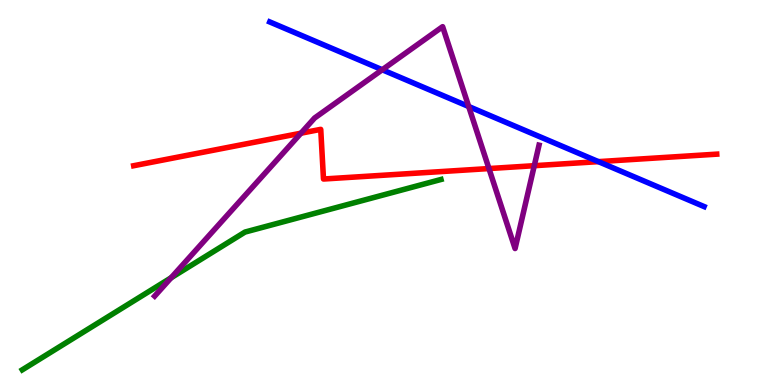[{'lines': ['blue', 'red'], 'intersections': [{'x': 7.72, 'y': 5.8}]}, {'lines': ['green', 'red'], 'intersections': []}, {'lines': ['purple', 'red'], 'intersections': [{'x': 3.88, 'y': 6.54}, {'x': 6.31, 'y': 5.62}, {'x': 6.89, 'y': 5.7}]}, {'lines': ['blue', 'green'], 'intersections': []}, {'lines': ['blue', 'purple'], 'intersections': [{'x': 4.93, 'y': 8.19}, {'x': 6.05, 'y': 7.23}]}, {'lines': ['green', 'purple'], 'intersections': [{'x': 2.21, 'y': 2.79}]}]